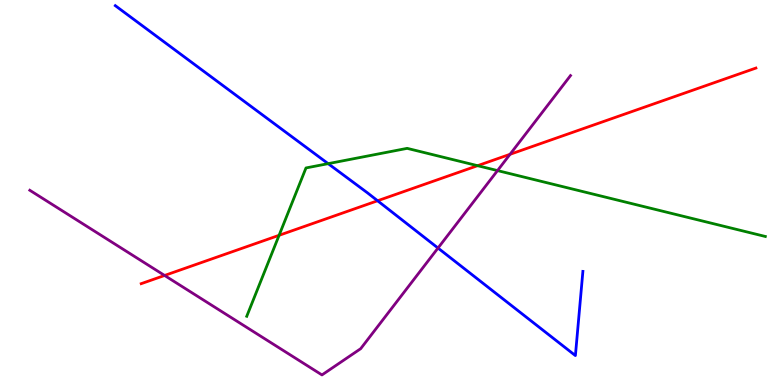[{'lines': ['blue', 'red'], 'intersections': [{'x': 4.87, 'y': 4.79}]}, {'lines': ['green', 'red'], 'intersections': [{'x': 3.6, 'y': 3.89}, {'x': 6.16, 'y': 5.7}]}, {'lines': ['purple', 'red'], 'intersections': [{'x': 2.12, 'y': 2.85}, {'x': 6.58, 'y': 5.99}]}, {'lines': ['blue', 'green'], 'intersections': [{'x': 4.23, 'y': 5.75}]}, {'lines': ['blue', 'purple'], 'intersections': [{'x': 5.65, 'y': 3.56}]}, {'lines': ['green', 'purple'], 'intersections': [{'x': 6.42, 'y': 5.57}]}]